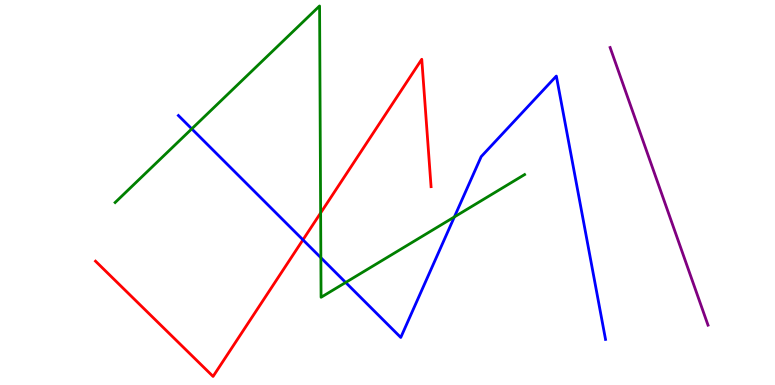[{'lines': ['blue', 'red'], 'intersections': [{'x': 3.91, 'y': 3.77}]}, {'lines': ['green', 'red'], 'intersections': [{'x': 4.14, 'y': 4.47}]}, {'lines': ['purple', 'red'], 'intersections': []}, {'lines': ['blue', 'green'], 'intersections': [{'x': 2.47, 'y': 6.65}, {'x': 4.14, 'y': 3.31}, {'x': 4.46, 'y': 2.66}, {'x': 5.86, 'y': 4.37}]}, {'lines': ['blue', 'purple'], 'intersections': []}, {'lines': ['green', 'purple'], 'intersections': []}]